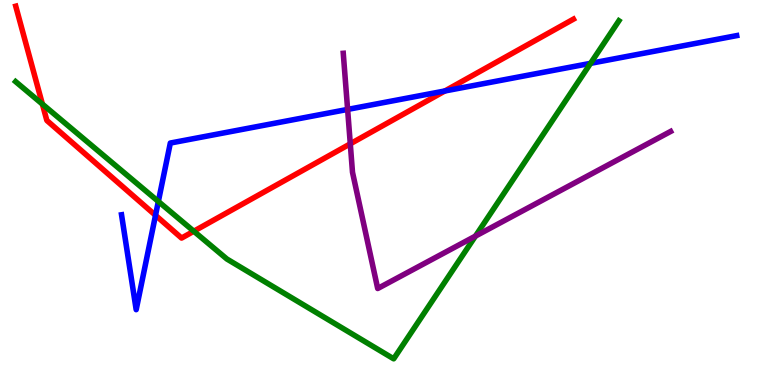[{'lines': ['blue', 'red'], 'intersections': [{'x': 2.01, 'y': 4.41}, {'x': 5.74, 'y': 7.64}]}, {'lines': ['green', 'red'], 'intersections': [{'x': 0.547, 'y': 7.3}, {'x': 2.5, 'y': 3.99}]}, {'lines': ['purple', 'red'], 'intersections': [{'x': 4.52, 'y': 6.26}]}, {'lines': ['blue', 'green'], 'intersections': [{'x': 2.04, 'y': 4.77}, {'x': 7.62, 'y': 8.35}]}, {'lines': ['blue', 'purple'], 'intersections': [{'x': 4.49, 'y': 7.16}]}, {'lines': ['green', 'purple'], 'intersections': [{'x': 6.13, 'y': 3.87}]}]